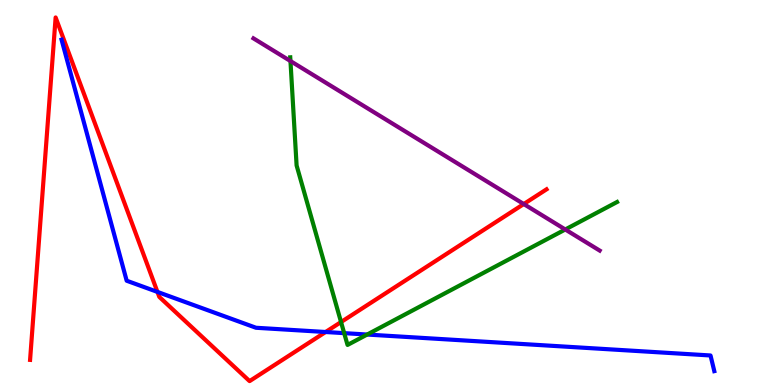[{'lines': ['blue', 'red'], 'intersections': [{'x': 2.03, 'y': 2.42}, {'x': 4.2, 'y': 1.38}]}, {'lines': ['green', 'red'], 'intersections': [{'x': 4.4, 'y': 1.64}]}, {'lines': ['purple', 'red'], 'intersections': [{'x': 6.76, 'y': 4.7}]}, {'lines': ['blue', 'green'], 'intersections': [{'x': 4.44, 'y': 1.35}, {'x': 4.74, 'y': 1.31}]}, {'lines': ['blue', 'purple'], 'intersections': []}, {'lines': ['green', 'purple'], 'intersections': [{'x': 3.75, 'y': 8.41}, {'x': 7.29, 'y': 4.04}]}]